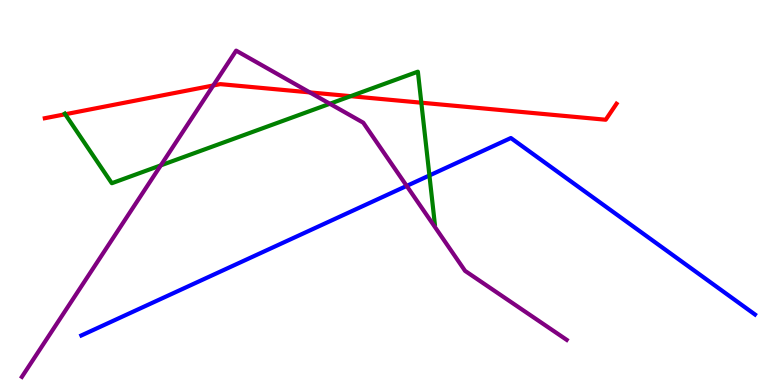[{'lines': ['blue', 'red'], 'intersections': []}, {'lines': ['green', 'red'], 'intersections': [{'x': 0.841, 'y': 7.03}, {'x': 4.52, 'y': 7.5}, {'x': 5.44, 'y': 7.33}]}, {'lines': ['purple', 'red'], 'intersections': [{'x': 2.75, 'y': 7.78}, {'x': 4.0, 'y': 7.6}]}, {'lines': ['blue', 'green'], 'intersections': [{'x': 5.54, 'y': 5.44}]}, {'lines': ['blue', 'purple'], 'intersections': [{'x': 5.25, 'y': 5.17}]}, {'lines': ['green', 'purple'], 'intersections': [{'x': 2.07, 'y': 5.7}, {'x': 4.26, 'y': 7.3}]}]